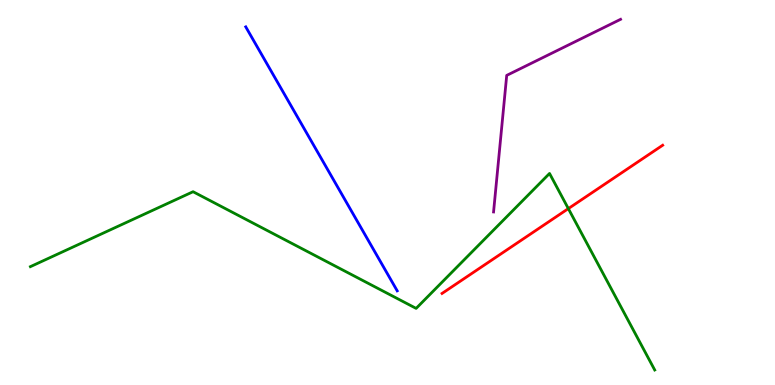[{'lines': ['blue', 'red'], 'intersections': []}, {'lines': ['green', 'red'], 'intersections': [{'x': 7.33, 'y': 4.58}]}, {'lines': ['purple', 'red'], 'intersections': []}, {'lines': ['blue', 'green'], 'intersections': []}, {'lines': ['blue', 'purple'], 'intersections': []}, {'lines': ['green', 'purple'], 'intersections': []}]